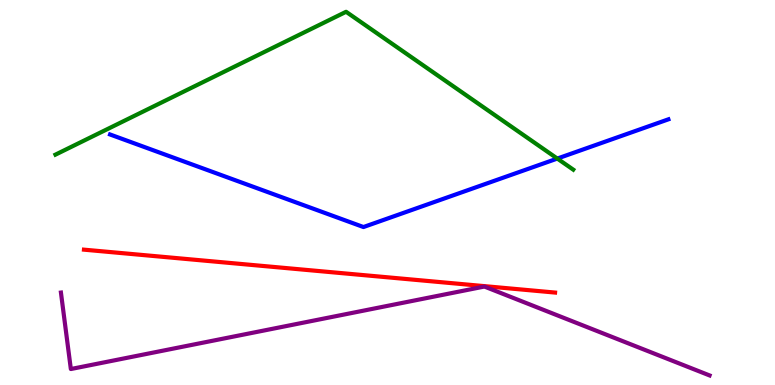[{'lines': ['blue', 'red'], 'intersections': []}, {'lines': ['green', 'red'], 'intersections': []}, {'lines': ['purple', 'red'], 'intersections': []}, {'lines': ['blue', 'green'], 'intersections': [{'x': 7.19, 'y': 5.88}]}, {'lines': ['blue', 'purple'], 'intersections': []}, {'lines': ['green', 'purple'], 'intersections': []}]